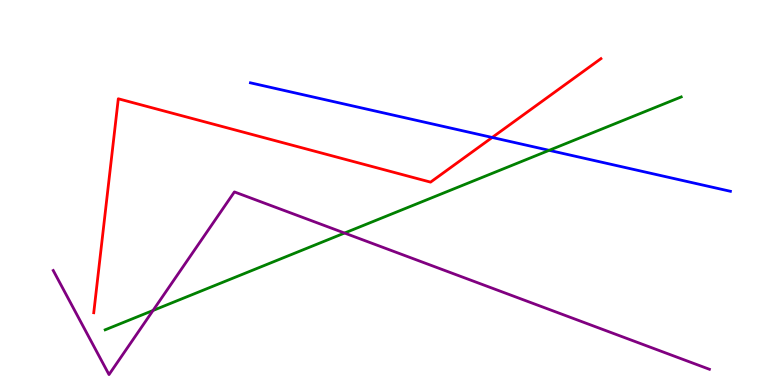[{'lines': ['blue', 'red'], 'intersections': [{'x': 6.35, 'y': 6.43}]}, {'lines': ['green', 'red'], 'intersections': []}, {'lines': ['purple', 'red'], 'intersections': []}, {'lines': ['blue', 'green'], 'intersections': [{'x': 7.09, 'y': 6.1}]}, {'lines': ['blue', 'purple'], 'intersections': []}, {'lines': ['green', 'purple'], 'intersections': [{'x': 1.97, 'y': 1.94}, {'x': 4.45, 'y': 3.95}]}]